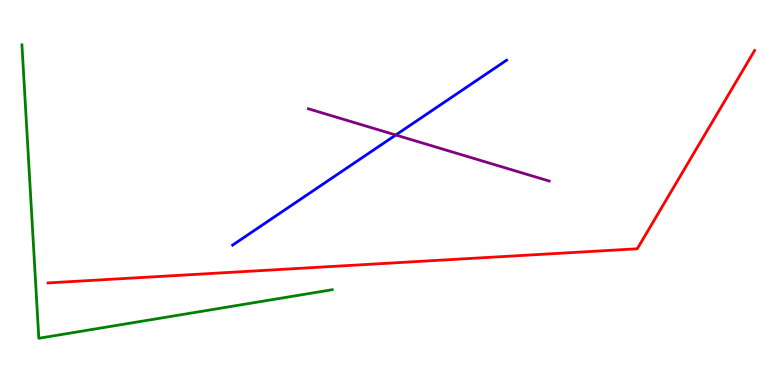[{'lines': ['blue', 'red'], 'intersections': []}, {'lines': ['green', 'red'], 'intersections': []}, {'lines': ['purple', 'red'], 'intersections': []}, {'lines': ['blue', 'green'], 'intersections': []}, {'lines': ['blue', 'purple'], 'intersections': [{'x': 5.11, 'y': 6.49}]}, {'lines': ['green', 'purple'], 'intersections': []}]